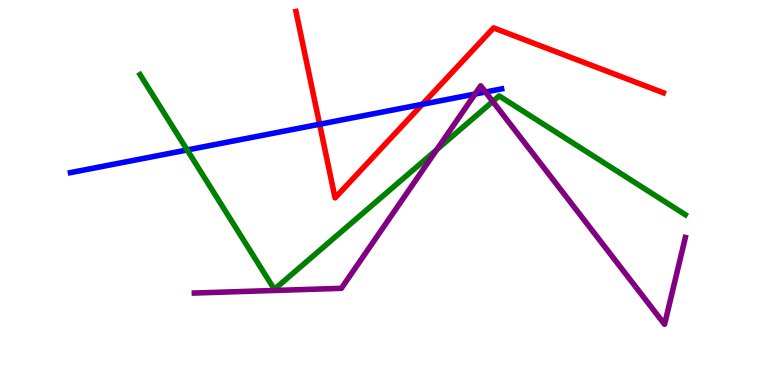[{'lines': ['blue', 'red'], 'intersections': [{'x': 4.12, 'y': 6.77}, {'x': 5.45, 'y': 7.29}]}, {'lines': ['green', 'red'], 'intersections': []}, {'lines': ['purple', 'red'], 'intersections': []}, {'lines': ['blue', 'green'], 'intersections': [{'x': 2.42, 'y': 6.1}]}, {'lines': ['blue', 'purple'], 'intersections': [{'x': 6.13, 'y': 7.56}, {'x': 6.26, 'y': 7.61}]}, {'lines': ['green', 'purple'], 'intersections': [{'x': 5.64, 'y': 6.11}, {'x': 6.36, 'y': 7.36}]}]